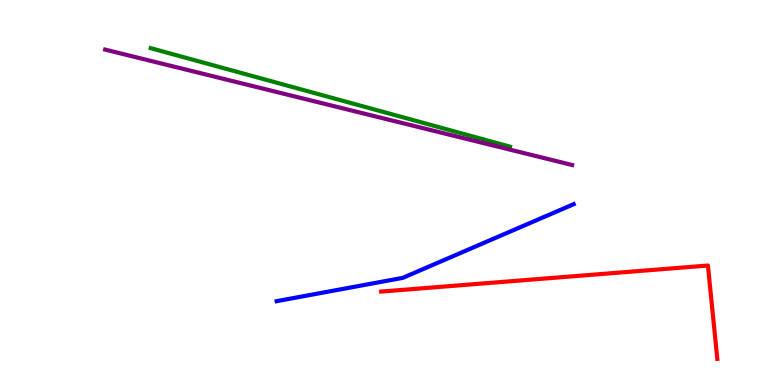[{'lines': ['blue', 'red'], 'intersections': []}, {'lines': ['green', 'red'], 'intersections': []}, {'lines': ['purple', 'red'], 'intersections': []}, {'lines': ['blue', 'green'], 'intersections': []}, {'lines': ['blue', 'purple'], 'intersections': []}, {'lines': ['green', 'purple'], 'intersections': []}]